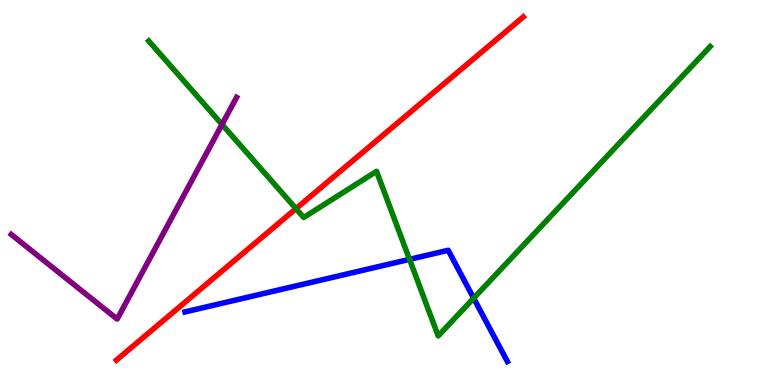[{'lines': ['blue', 'red'], 'intersections': []}, {'lines': ['green', 'red'], 'intersections': [{'x': 3.82, 'y': 4.58}]}, {'lines': ['purple', 'red'], 'intersections': []}, {'lines': ['blue', 'green'], 'intersections': [{'x': 5.28, 'y': 3.26}, {'x': 6.11, 'y': 2.26}]}, {'lines': ['blue', 'purple'], 'intersections': []}, {'lines': ['green', 'purple'], 'intersections': [{'x': 2.86, 'y': 6.77}]}]